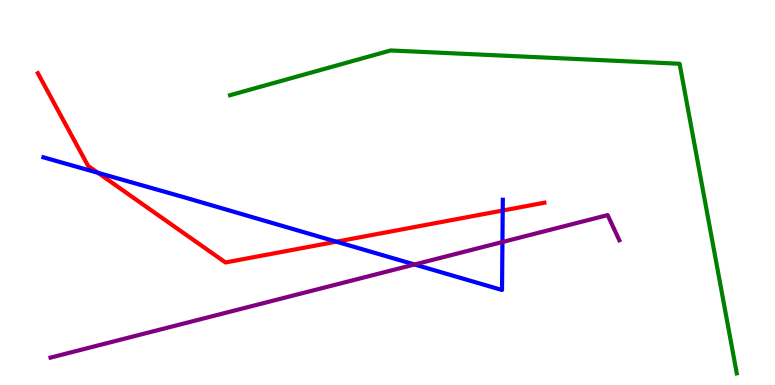[{'lines': ['blue', 'red'], 'intersections': [{'x': 1.26, 'y': 5.51}, {'x': 4.34, 'y': 3.72}, {'x': 6.49, 'y': 4.53}]}, {'lines': ['green', 'red'], 'intersections': []}, {'lines': ['purple', 'red'], 'intersections': []}, {'lines': ['blue', 'green'], 'intersections': []}, {'lines': ['blue', 'purple'], 'intersections': [{'x': 5.35, 'y': 3.13}, {'x': 6.48, 'y': 3.71}]}, {'lines': ['green', 'purple'], 'intersections': []}]